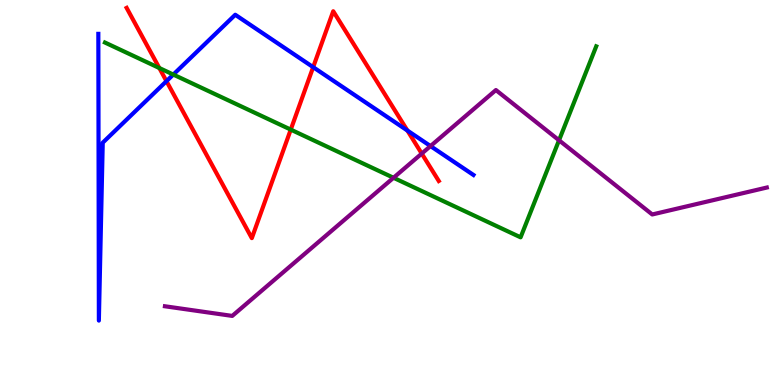[{'lines': ['blue', 'red'], 'intersections': [{'x': 2.15, 'y': 7.89}, {'x': 4.04, 'y': 8.26}, {'x': 5.26, 'y': 6.61}]}, {'lines': ['green', 'red'], 'intersections': [{'x': 2.06, 'y': 8.23}, {'x': 3.75, 'y': 6.63}]}, {'lines': ['purple', 'red'], 'intersections': [{'x': 5.44, 'y': 6.01}]}, {'lines': ['blue', 'green'], 'intersections': [{'x': 2.24, 'y': 8.06}]}, {'lines': ['blue', 'purple'], 'intersections': [{'x': 5.55, 'y': 6.21}]}, {'lines': ['green', 'purple'], 'intersections': [{'x': 5.08, 'y': 5.38}, {'x': 7.21, 'y': 6.36}]}]